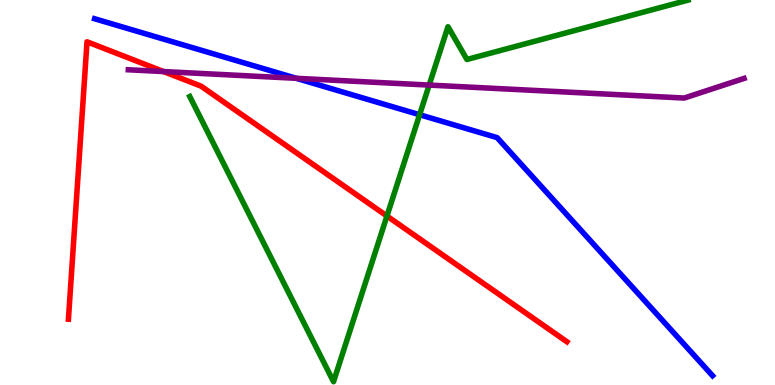[{'lines': ['blue', 'red'], 'intersections': []}, {'lines': ['green', 'red'], 'intersections': [{'x': 4.99, 'y': 4.39}]}, {'lines': ['purple', 'red'], 'intersections': [{'x': 2.11, 'y': 8.14}]}, {'lines': ['blue', 'green'], 'intersections': [{'x': 5.41, 'y': 7.02}]}, {'lines': ['blue', 'purple'], 'intersections': [{'x': 3.82, 'y': 7.97}]}, {'lines': ['green', 'purple'], 'intersections': [{'x': 5.54, 'y': 7.79}]}]